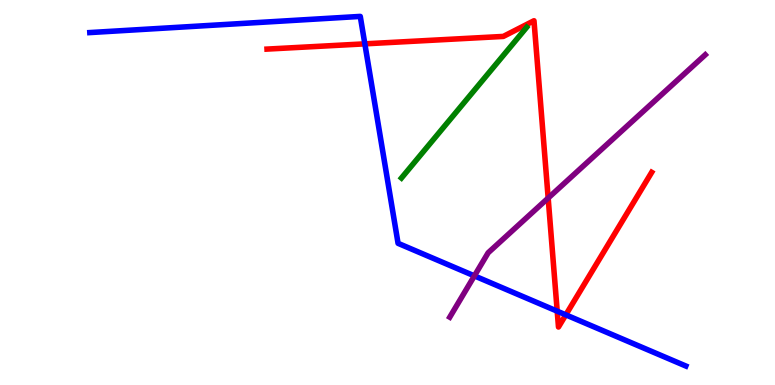[{'lines': ['blue', 'red'], 'intersections': [{'x': 4.71, 'y': 8.86}, {'x': 7.19, 'y': 1.92}, {'x': 7.3, 'y': 1.82}]}, {'lines': ['green', 'red'], 'intersections': []}, {'lines': ['purple', 'red'], 'intersections': [{'x': 7.07, 'y': 4.86}]}, {'lines': ['blue', 'green'], 'intersections': []}, {'lines': ['blue', 'purple'], 'intersections': [{'x': 6.12, 'y': 2.83}]}, {'lines': ['green', 'purple'], 'intersections': []}]